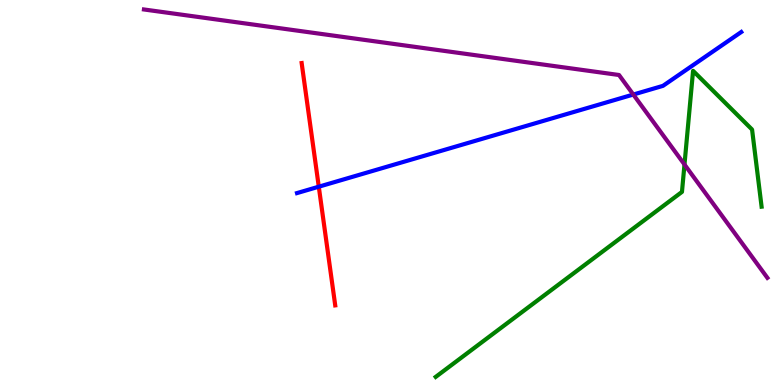[{'lines': ['blue', 'red'], 'intersections': [{'x': 4.11, 'y': 5.15}]}, {'lines': ['green', 'red'], 'intersections': []}, {'lines': ['purple', 'red'], 'intersections': []}, {'lines': ['blue', 'green'], 'intersections': []}, {'lines': ['blue', 'purple'], 'intersections': [{'x': 8.17, 'y': 7.54}]}, {'lines': ['green', 'purple'], 'intersections': [{'x': 8.83, 'y': 5.73}]}]